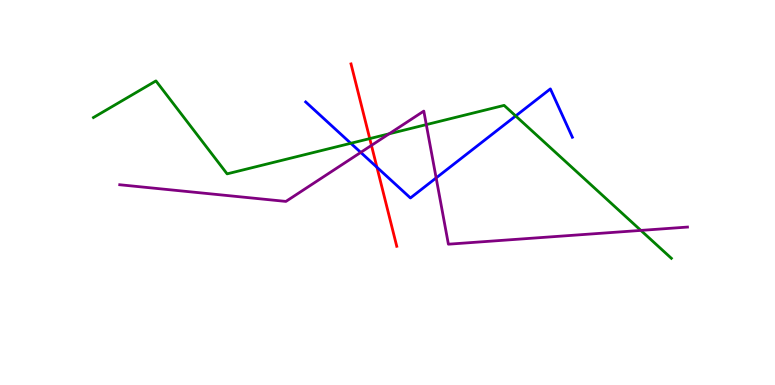[{'lines': ['blue', 'red'], 'intersections': [{'x': 4.86, 'y': 5.66}]}, {'lines': ['green', 'red'], 'intersections': [{'x': 4.77, 'y': 6.4}]}, {'lines': ['purple', 'red'], 'intersections': [{'x': 4.79, 'y': 6.22}]}, {'lines': ['blue', 'green'], 'intersections': [{'x': 4.53, 'y': 6.28}, {'x': 6.65, 'y': 6.99}]}, {'lines': ['blue', 'purple'], 'intersections': [{'x': 4.65, 'y': 6.04}, {'x': 5.63, 'y': 5.38}]}, {'lines': ['green', 'purple'], 'intersections': [{'x': 5.02, 'y': 6.52}, {'x': 5.5, 'y': 6.76}, {'x': 8.27, 'y': 4.02}]}]